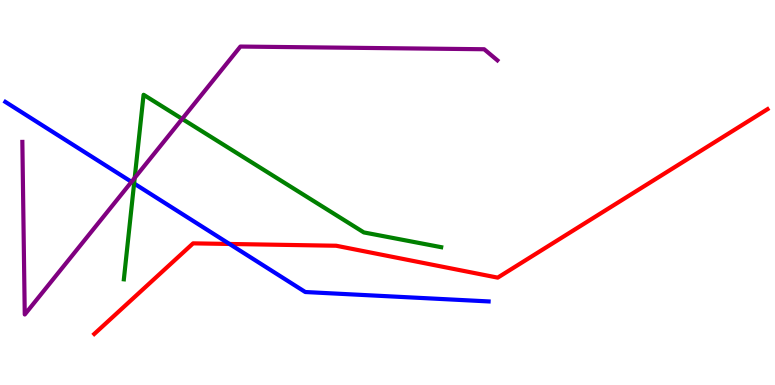[{'lines': ['blue', 'red'], 'intersections': [{'x': 2.96, 'y': 3.66}]}, {'lines': ['green', 'red'], 'intersections': []}, {'lines': ['purple', 'red'], 'intersections': []}, {'lines': ['blue', 'green'], 'intersections': [{'x': 1.73, 'y': 5.23}]}, {'lines': ['blue', 'purple'], 'intersections': [{'x': 1.7, 'y': 5.28}]}, {'lines': ['green', 'purple'], 'intersections': [{'x': 1.74, 'y': 5.38}, {'x': 2.35, 'y': 6.91}]}]